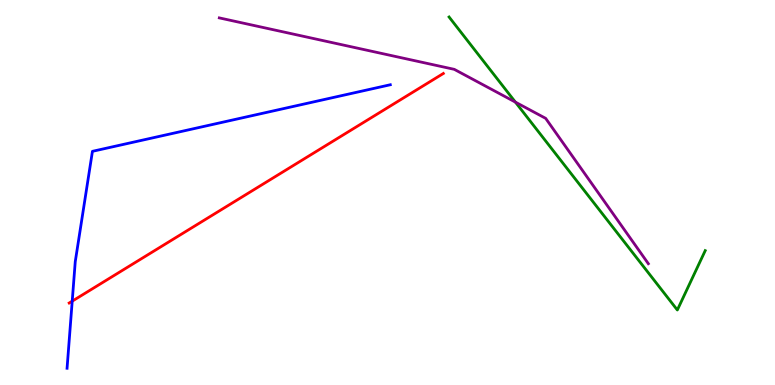[{'lines': ['blue', 'red'], 'intersections': [{'x': 0.932, 'y': 2.18}]}, {'lines': ['green', 'red'], 'intersections': []}, {'lines': ['purple', 'red'], 'intersections': []}, {'lines': ['blue', 'green'], 'intersections': []}, {'lines': ['blue', 'purple'], 'intersections': []}, {'lines': ['green', 'purple'], 'intersections': [{'x': 6.65, 'y': 7.35}]}]